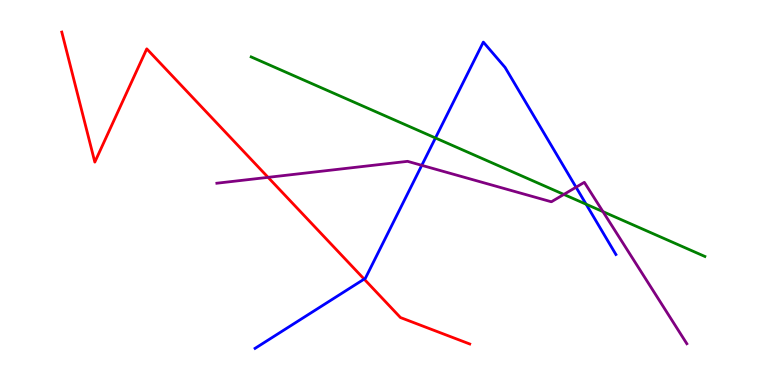[{'lines': ['blue', 'red'], 'intersections': [{'x': 4.7, 'y': 2.75}]}, {'lines': ['green', 'red'], 'intersections': []}, {'lines': ['purple', 'red'], 'intersections': [{'x': 3.46, 'y': 5.39}]}, {'lines': ['blue', 'green'], 'intersections': [{'x': 5.62, 'y': 6.42}, {'x': 7.56, 'y': 4.7}]}, {'lines': ['blue', 'purple'], 'intersections': [{'x': 5.44, 'y': 5.71}, {'x': 7.43, 'y': 5.14}]}, {'lines': ['green', 'purple'], 'intersections': [{'x': 7.28, 'y': 4.95}, {'x': 7.78, 'y': 4.5}]}]